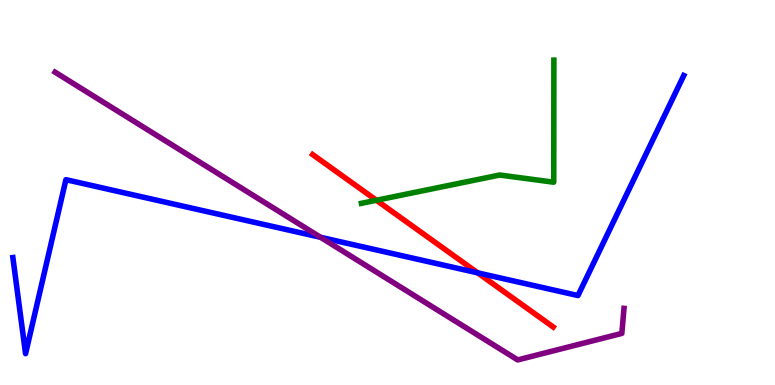[{'lines': ['blue', 'red'], 'intersections': [{'x': 6.16, 'y': 2.91}]}, {'lines': ['green', 'red'], 'intersections': [{'x': 4.86, 'y': 4.8}]}, {'lines': ['purple', 'red'], 'intersections': []}, {'lines': ['blue', 'green'], 'intersections': []}, {'lines': ['blue', 'purple'], 'intersections': [{'x': 4.14, 'y': 3.84}]}, {'lines': ['green', 'purple'], 'intersections': []}]